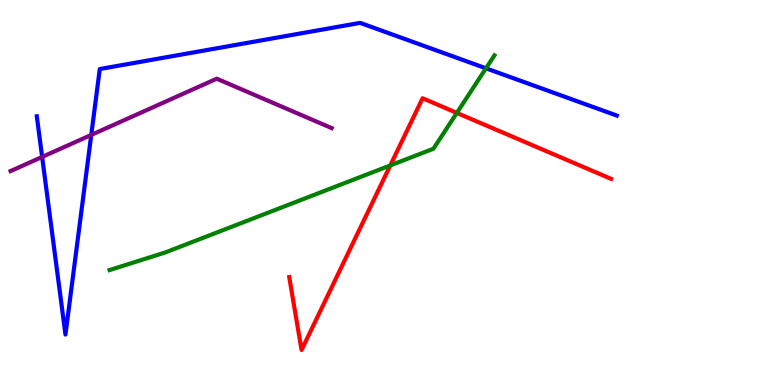[{'lines': ['blue', 'red'], 'intersections': []}, {'lines': ['green', 'red'], 'intersections': [{'x': 5.04, 'y': 5.7}, {'x': 5.89, 'y': 7.07}]}, {'lines': ['purple', 'red'], 'intersections': []}, {'lines': ['blue', 'green'], 'intersections': [{'x': 6.27, 'y': 8.23}]}, {'lines': ['blue', 'purple'], 'intersections': [{'x': 0.544, 'y': 5.92}, {'x': 1.18, 'y': 6.5}]}, {'lines': ['green', 'purple'], 'intersections': []}]